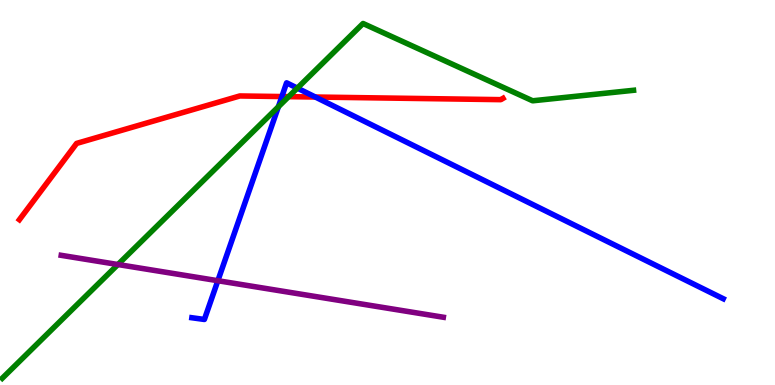[{'lines': ['blue', 'red'], 'intersections': [{'x': 3.64, 'y': 7.49}, {'x': 4.07, 'y': 7.48}]}, {'lines': ['green', 'red'], 'intersections': [{'x': 3.72, 'y': 7.49}]}, {'lines': ['purple', 'red'], 'intersections': []}, {'lines': ['blue', 'green'], 'intersections': [{'x': 3.59, 'y': 7.23}, {'x': 3.84, 'y': 7.71}]}, {'lines': ['blue', 'purple'], 'intersections': [{'x': 2.81, 'y': 2.71}]}, {'lines': ['green', 'purple'], 'intersections': [{'x': 1.52, 'y': 3.13}]}]